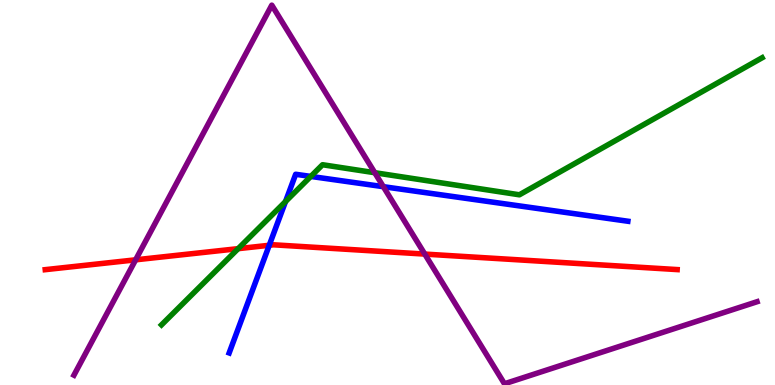[{'lines': ['blue', 'red'], 'intersections': [{'x': 3.47, 'y': 3.63}]}, {'lines': ['green', 'red'], 'intersections': [{'x': 3.07, 'y': 3.54}]}, {'lines': ['purple', 'red'], 'intersections': [{'x': 1.75, 'y': 3.25}, {'x': 5.48, 'y': 3.4}]}, {'lines': ['blue', 'green'], 'intersections': [{'x': 3.68, 'y': 4.76}, {'x': 4.01, 'y': 5.42}]}, {'lines': ['blue', 'purple'], 'intersections': [{'x': 4.95, 'y': 5.15}]}, {'lines': ['green', 'purple'], 'intersections': [{'x': 4.84, 'y': 5.51}]}]